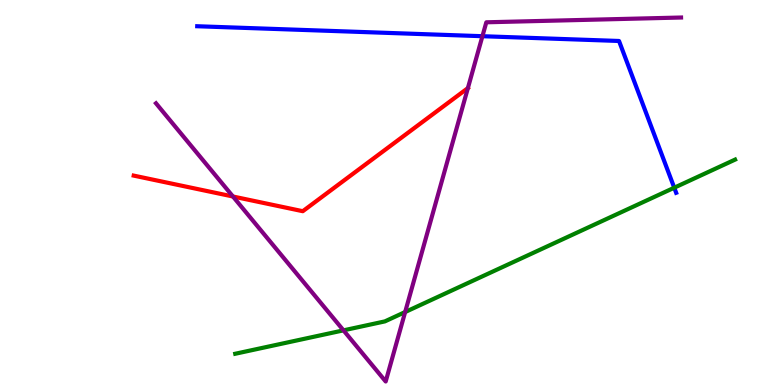[{'lines': ['blue', 'red'], 'intersections': []}, {'lines': ['green', 'red'], 'intersections': []}, {'lines': ['purple', 'red'], 'intersections': [{'x': 3.01, 'y': 4.9}, {'x': 6.04, 'y': 7.71}]}, {'lines': ['blue', 'green'], 'intersections': [{'x': 8.7, 'y': 5.12}]}, {'lines': ['blue', 'purple'], 'intersections': [{'x': 6.22, 'y': 9.06}]}, {'lines': ['green', 'purple'], 'intersections': [{'x': 4.43, 'y': 1.42}, {'x': 5.23, 'y': 1.9}]}]